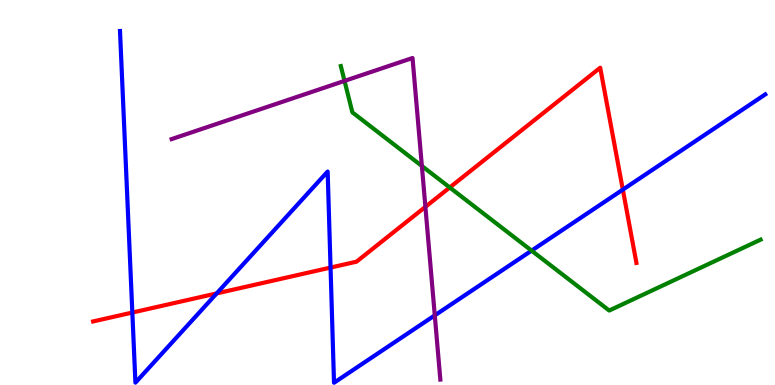[{'lines': ['blue', 'red'], 'intersections': [{'x': 1.71, 'y': 1.88}, {'x': 2.8, 'y': 2.38}, {'x': 4.27, 'y': 3.05}, {'x': 8.04, 'y': 5.07}]}, {'lines': ['green', 'red'], 'intersections': [{'x': 5.8, 'y': 5.13}]}, {'lines': ['purple', 'red'], 'intersections': [{'x': 5.49, 'y': 4.63}]}, {'lines': ['blue', 'green'], 'intersections': [{'x': 6.86, 'y': 3.49}]}, {'lines': ['blue', 'purple'], 'intersections': [{'x': 5.61, 'y': 1.81}]}, {'lines': ['green', 'purple'], 'intersections': [{'x': 4.45, 'y': 7.9}, {'x': 5.44, 'y': 5.69}]}]